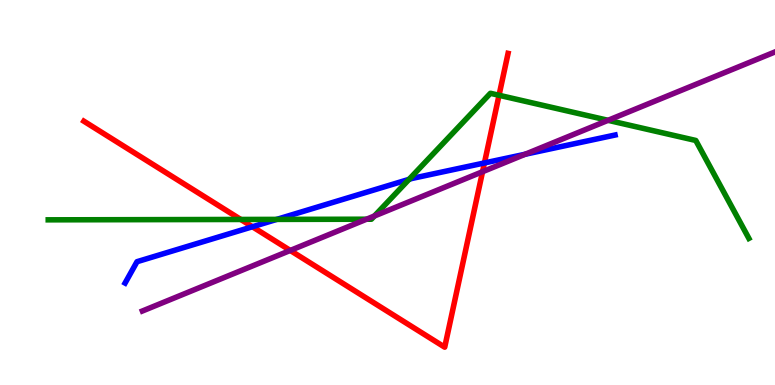[{'lines': ['blue', 'red'], 'intersections': [{'x': 3.26, 'y': 4.11}, {'x': 6.25, 'y': 5.77}]}, {'lines': ['green', 'red'], 'intersections': [{'x': 3.11, 'y': 4.3}, {'x': 6.44, 'y': 7.53}]}, {'lines': ['purple', 'red'], 'intersections': [{'x': 3.75, 'y': 3.49}, {'x': 6.23, 'y': 5.54}]}, {'lines': ['blue', 'green'], 'intersections': [{'x': 3.57, 'y': 4.3}, {'x': 5.28, 'y': 5.34}]}, {'lines': ['blue', 'purple'], 'intersections': [{'x': 6.78, 'y': 5.99}]}, {'lines': ['green', 'purple'], 'intersections': [{'x': 4.73, 'y': 4.31}, {'x': 4.83, 'y': 4.39}, {'x': 7.85, 'y': 6.87}]}]